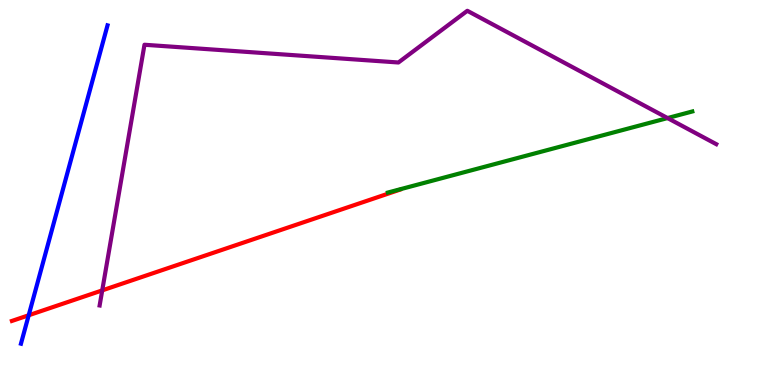[{'lines': ['blue', 'red'], 'intersections': [{'x': 0.37, 'y': 1.81}]}, {'lines': ['green', 'red'], 'intersections': []}, {'lines': ['purple', 'red'], 'intersections': [{'x': 1.32, 'y': 2.46}]}, {'lines': ['blue', 'green'], 'intersections': []}, {'lines': ['blue', 'purple'], 'intersections': []}, {'lines': ['green', 'purple'], 'intersections': [{'x': 8.61, 'y': 6.93}]}]